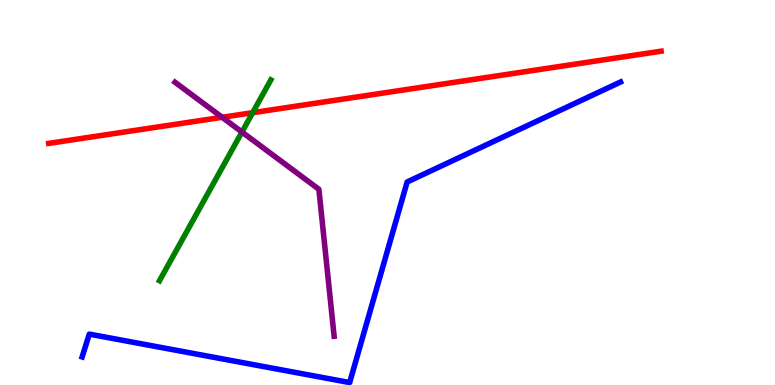[{'lines': ['blue', 'red'], 'intersections': []}, {'lines': ['green', 'red'], 'intersections': [{'x': 3.26, 'y': 7.07}]}, {'lines': ['purple', 'red'], 'intersections': [{'x': 2.87, 'y': 6.95}]}, {'lines': ['blue', 'green'], 'intersections': []}, {'lines': ['blue', 'purple'], 'intersections': []}, {'lines': ['green', 'purple'], 'intersections': [{'x': 3.12, 'y': 6.57}]}]